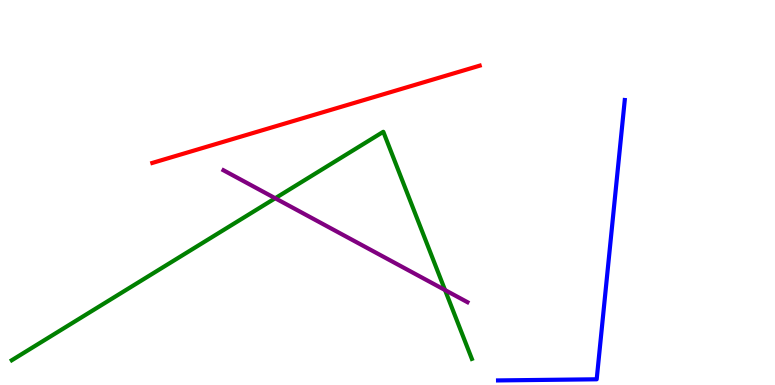[{'lines': ['blue', 'red'], 'intersections': []}, {'lines': ['green', 'red'], 'intersections': []}, {'lines': ['purple', 'red'], 'intersections': []}, {'lines': ['blue', 'green'], 'intersections': []}, {'lines': ['blue', 'purple'], 'intersections': []}, {'lines': ['green', 'purple'], 'intersections': [{'x': 3.55, 'y': 4.85}, {'x': 5.74, 'y': 2.47}]}]